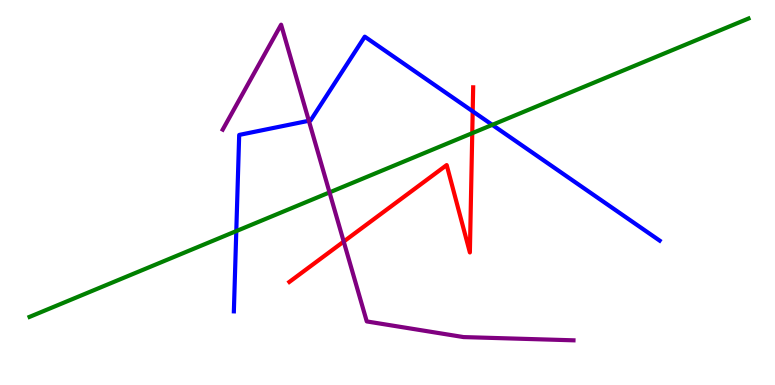[{'lines': ['blue', 'red'], 'intersections': [{'x': 6.1, 'y': 7.11}]}, {'lines': ['green', 'red'], 'intersections': [{'x': 6.09, 'y': 6.54}]}, {'lines': ['purple', 'red'], 'intersections': [{'x': 4.43, 'y': 3.73}]}, {'lines': ['blue', 'green'], 'intersections': [{'x': 3.05, 'y': 4.0}, {'x': 6.35, 'y': 6.76}]}, {'lines': ['blue', 'purple'], 'intersections': [{'x': 3.99, 'y': 6.86}]}, {'lines': ['green', 'purple'], 'intersections': [{'x': 4.25, 'y': 5.0}]}]